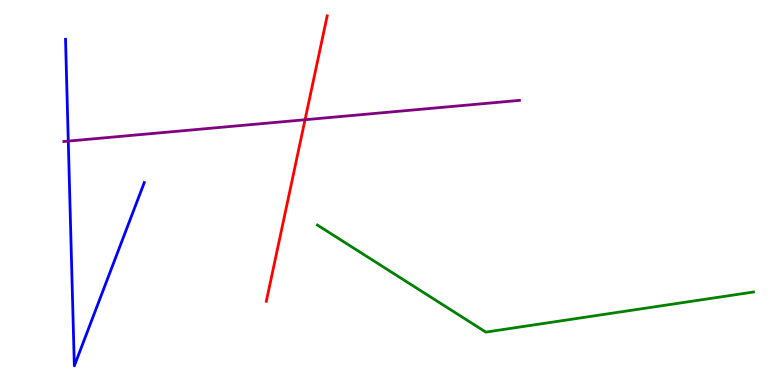[{'lines': ['blue', 'red'], 'intersections': []}, {'lines': ['green', 'red'], 'intersections': []}, {'lines': ['purple', 'red'], 'intersections': [{'x': 3.94, 'y': 6.89}]}, {'lines': ['blue', 'green'], 'intersections': []}, {'lines': ['blue', 'purple'], 'intersections': [{'x': 0.881, 'y': 6.34}]}, {'lines': ['green', 'purple'], 'intersections': []}]